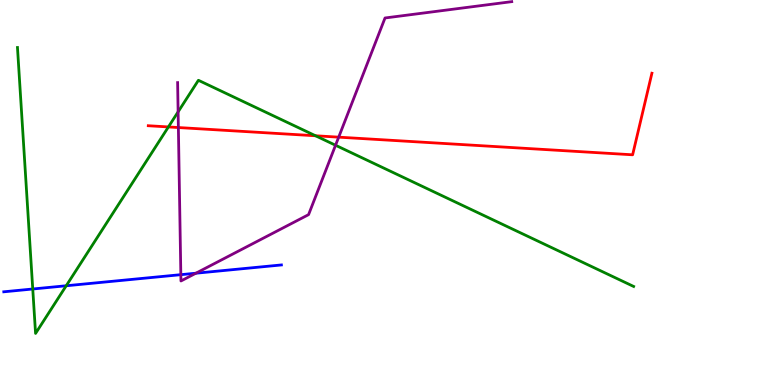[{'lines': ['blue', 'red'], 'intersections': []}, {'lines': ['green', 'red'], 'intersections': [{'x': 2.17, 'y': 6.7}, {'x': 4.07, 'y': 6.47}]}, {'lines': ['purple', 'red'], 'intersections': [{'x': 2.3, 'y': 6.69}, {'x': 4.37, 'y': 6.44}]}, {'lines': ['blue', 'green'], 'intersections': [{'x': 0.423, 'y': 2.49}, {'x': 0.855, 'y': 2.58}]}, {'lines': ['blue', 'purple'], 'intersections': [{'x': 2.33, 'y': 2.87}, {'x': 2.53, 'y': 2.9}]}, {'lines': ['green', 'purple'], 'intersections': [{'x': 2.3, 'y': 7.1}, {'x': 4.33, 'y': 6.23}]}]